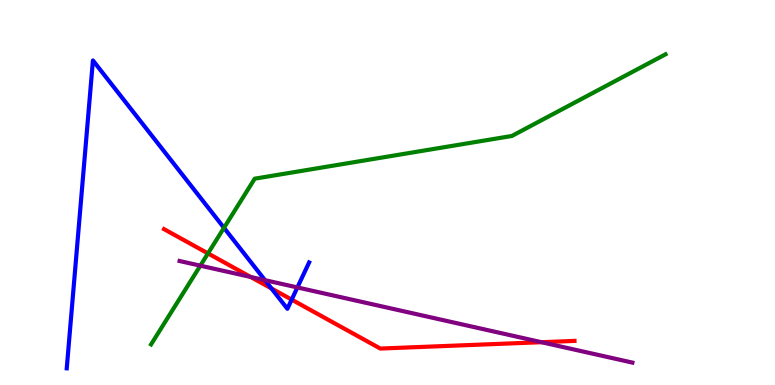[{'lines': ['blue', 'red'], 'intersections': [{'x': 3.5, 'y': 2.51}, {'x': 3.76, 'y': 2.22}]}, {'lines': ['green', 'red'], 'intersections': [{'x': 2.68, 'y': 3.42}]}, {'lines': ['purple', 'red'], 'intersections': [{'x': 3.23, 'y': 2.81}, {'x': 6.99, 'y': 1.11}]}, {'lines': ['blue', 'green'], 'intersections': [{'x': 2.89, 'y': 4.08}]}, {'lines': ['blue', 'purple'], 'intersections': [{'x': 3.42, 'y': 2.72}, {'x': 3.84, 'y': 2.53}]}, {'lines': ['green', 'purple'], 'intersections': [{'x': 2.58, 'y': 3.1}]}]